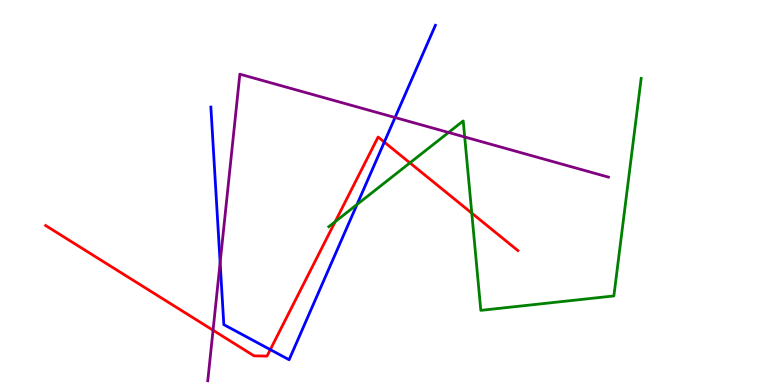[{'lines': ['blue', 'red'], 'intersections': [{'x': 3.49, 'y': 0.919}, {'x': 4.96, 'y': 6.31}]}, {'lines': ['green', 'red'], 'intersections': [{'x': 4.32, 'y': 4.24}, {'x': 5.29, 'y': 5.77}, {'x': 6.09, 'y': 4.46}]}, {'lines': ['purple', 'red'], 'intersections': [{'x': 2.75, 'y': 1.42}]}, {'lines': ['blue', 'green'], 'intersections': [{'x': 4.61, 'y': 4.69}]}, {'lines': ['blue', 'purple'], 'intersections': [{'x': 2.84, 'y': 3.18}, {'x': 5.1, 'y': 6.95}]}, {'lines': ['green', 'purple'], 'intersections': [{'x': 5.79, 'y': 6.56}, {'x': 6.0, 'y': 6.44}]}]